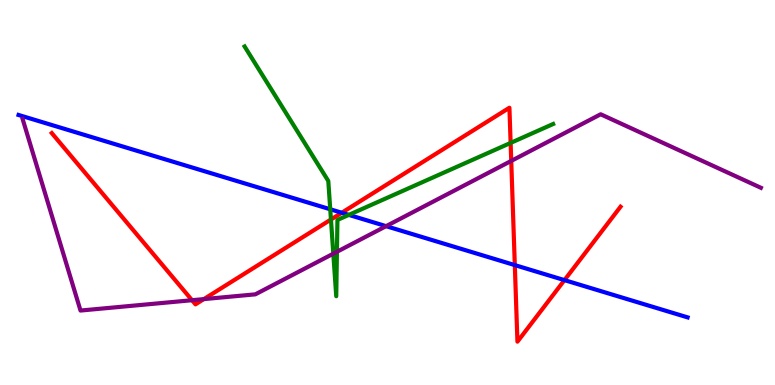[{'lines': ['blue', 'red'], 'intersections': [{'x': 4.41, 'y': 4.47}, {'x': 6.64, 'y': 3.11}, {'x': 7.28, 'y': 2.72}]}, {'lines': ['green', 'red'], 'intersections': [{'x': 4.27, 'y': 4.3}, {'x': 6.59, 'y': 6.29}]}, {'lines': ['purple', 'red'], 'intersections': [{'x': 2.48, 'y': 2.2}, {'x': 2.63, 'y': 2.23}, {'x': 6.6, 'y': 5.82}]}, {'lines': ['blue', 'green'], 'intersections': [{'x': 4.26, 'y': 4.56}, {'x': 4.5, 'y': 4.42}]}, {'lines': ['blue', 'purple'], 'intersections': [{'x': 4.98, 'y': 4.13}]}, {'lines': ['green', 'purple'], 'intersections': [{'x': 4.3, 'y': 3.41}, {'x': 4.35, 'y': 3.46}]}]